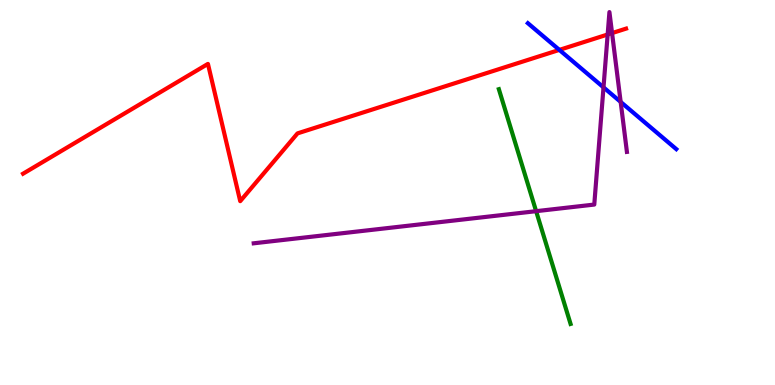[{'lines': ['blue', 'red'], 'intersections': [{'x': 7.22, 'y': 8.7}]}, {'lines': ['green', 'red'], 'intersections': []}, {'lines': ['purple', 'red'], 'intersections': [{'x': 7.84, 'y': 9.1}, {'x': 7.9, 'y': 9.14}]}, {'lines': ['blue', 'green'], 'intersections': []}, {'lines': ['blue', 'purple'], 'intersections': [{'x': 7.79, 'y': 7.73}, {'x': 8.01, 'y': 7.35}]}, {'lines': ['green', 'purple'], 'intersections': [{'x': 6.92, 'y': 4.51}]}]